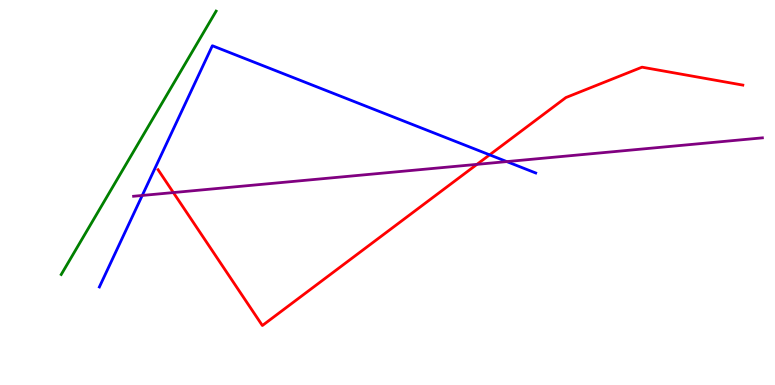[{'lines': ['blue', 'red'], 'intersections': [{'x': 6.32, 'y': 5.98}]}, {'lines': ['green', 'red'], 'intersections': []}, {'lines': ['purple', 'red'], 'intersections': [{'x': 2.24, 'y': 5.0}, {'x': 6.15, 'y': 5.73}]}, {'lines': ['blue', 'green'], 'intersections': []}, {'lines': ['blue', 'purple'], 'intersections': [{'x': 1.84, 'y': 4.92}, {'x': 6.54, 'y': 5.8}]}, {'lines': ['green', 'purple'], 'intersections': []}]